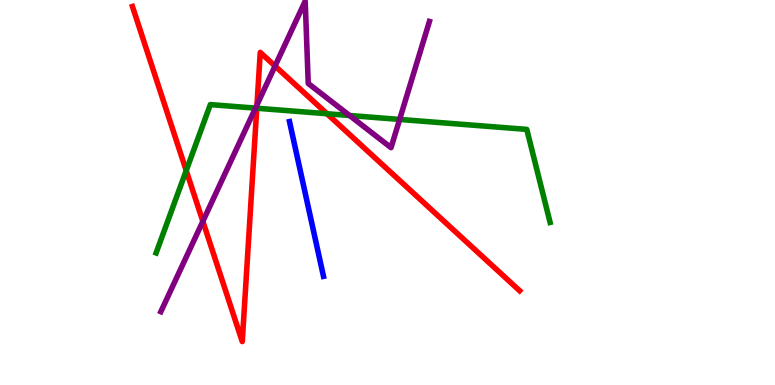[{'lines': ['blue', 'red'], 'intersections': []}, {'lines': ['green', 'red'], 'intersections': [{'x': 2.4, 'y': 5.57}, {'x': 3.31, 'y': 7.19}, {'x': 4.22, 'y': 7.05}]}, {'lines': ['purple', 'red'], 'intersections': [{'x': 2.62, 'y': 4.25}, {'x': 3.32, 'y': 7.28}, {'x': 3.55, 'y': 8.29}]}, {'lines': ['blue', 'green'], 'intersections': []}, {'lines': ['blue', 'purple'], 'intersections': []}, {'lines': ['green', 'purple'], 'intersections': [{'x': 3.3, 'y': 7.19}, {'x': 4.51, 'y': 7.0}, {'x': 5.16, 'y': 6.9}]}]